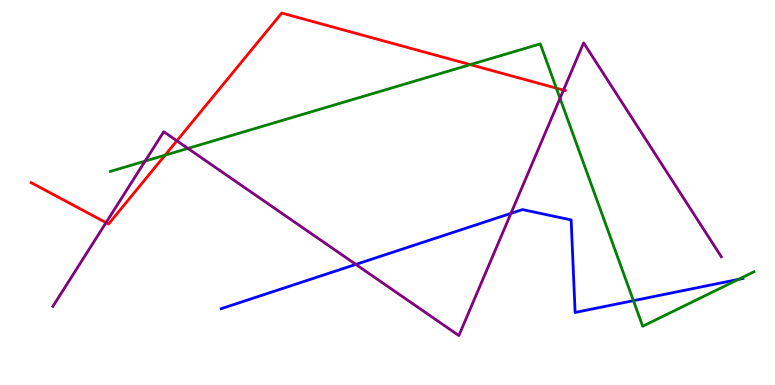[{'lines': ['blue', 'red'], 'intersections': []}, {'lines': ['green', 'red'], 'intersections': [{'x': 2.13, 'y': 5.97}, {'x': 6.07, 'y': 8.32}, {'x': 7.18, 'y': 7.71}]}, {'lines': ['purple', 'red'], 'intersections': [{'x': 1.37, 'y': 4.22}, {'x': 2.28, 'y': 6.34}, {'x': 7.27, 'y': 7.66}]}, {'lines': ['blue', 'green'], 'intersections': [{'x': 8.17, 'y': 2.19}, {'x': 9.53, 'y': 2.74}]}, {'lines': ['blue', 'purple'], 'intersections': [{'x': 4.59, 'y': 3.13}, {'x': 6.59, 'y': 4.46}]}, {'lines': ['green', 'purple'], 'intersections': [{'x': 1.87, 'y': 5.82}, {'x': 2.42, 'y': 6.15}, {'x': 7.23, 'y': 7.45}]}]